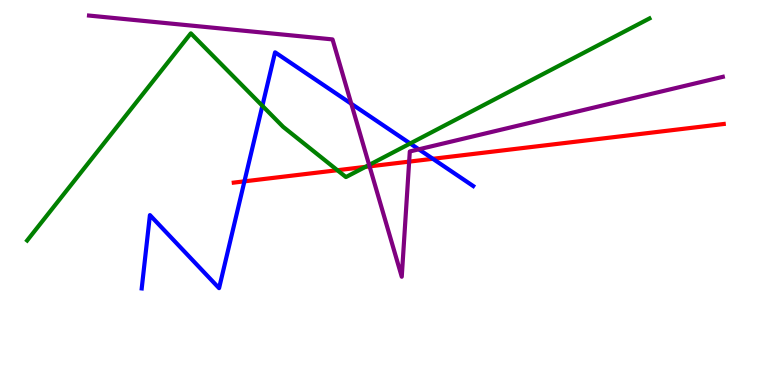[{'lines': ['blue', 'red'], 'intersections': [{'x': 3.15, 'y': 5.29}, {'x': 5.59, 'y': 5.88}]}, {'lines': ['green', 'red'], 'intersections': [{'x': 4.35, 'y': 5.58}, {'x': 4.72, 'y': 5.67}]}, {'lines': ['purple', 'red'], 'intersections': [{'x': 4.77, 'y': 5.68}, {'x': 5.28, 'y': 5.8}]}, {'lines': ['blue', 'green'], 'intersections': [{'x': 3.39, 'y': 7.25}, {'x': 5.29, 'y': 6.27}]}, {'lines': ['blue', 'purple'], 'intersections': [{'x': 4.53, 'y': 7.3}, {'x': 5.4, 'y': 6.12}]}, {'lines': ['green', 'purple'], 'intersections': [{'x': 4.76, 'y': 5.72}]}]